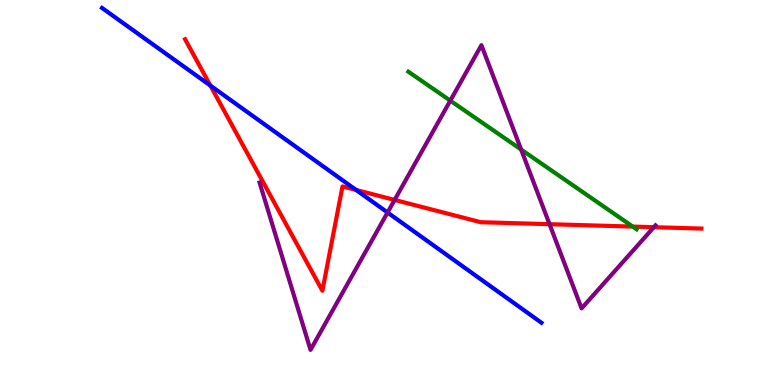[{'lines': ['blue', 'red'], 'intersections': [{'x': 2.71, 'y': 7.78}, {'x': 4.59, 'y': 5.07}]}, {'lines': ['green', 'red'], 'intersections': [{'x': 8.16, 'y': 4.11}]}, {'lines': ['purple', 'red'], 'intersections': [{'x': 5.09, 'y': 4.81}, {'x': 7.09, 'y': 4.18}, {'x': 8.44, 'y': 4.1}]}, {'lines': ['blue', 'green'], 'intersections': []}, {'lines': ['blue', 'purple'], 'intersections': [{'x': 5.0, 'y': 4.48}]}, {'lines': ['green', 'purple'], 'intersections': [{'x': 5.81, 'y': 7.39}, {'x': 6.72, 'y': 6.12}]}]